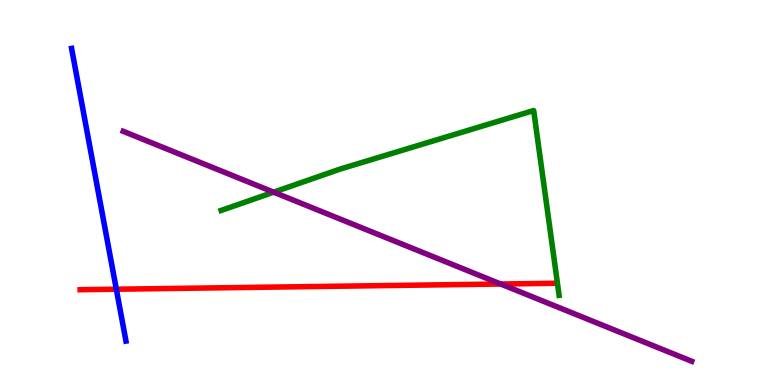[{'lines': ['blue', 'red'], 'intersections': [{'x': 1.5, 'y': 2.49}]}, {'lines': ['green', 'red'], 'intersections': []}, {'lines': ['purple', 'red'], 'intersections': [{'x': 6.46, 'y': 2.62}]}, {'lines': ['blue', 'green'], 'intersections': []}, {'lines': ['blue', 'purple'], 'intersections': []}, {'lines': ['green', 'purple'], 'intersections': [{'x': 3.53, 'y': 5.01}]}]